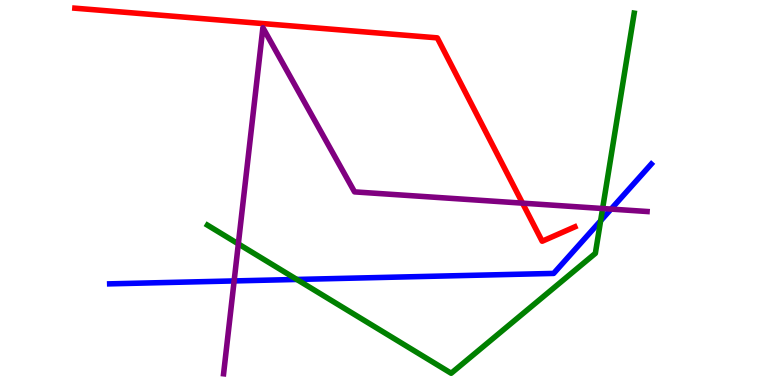[{'lines': ['blue', 'red'], 'intersections': []}, {'lines': ['green', 'red'], 'intersections': []}, {'lines': ['purple', 'red'], 'intersections': [{'x': 6.74, 'y': 4.72}]}, {'lines': ['blue', 'green'], 'intersections': [{'x': 3.83, 'y': 2.74}, {'x': 7.75, 'y': 4.26}]}, {'lines': ['blue', 'purple'], 'intersections': [{'x': 3.02, 'y': 2.7}, {'x': 7.88, 'y': 4.57}]}, {'lines': ['green', 'purple'], 'intersections': [{'x': 3.08, 'y': 3.66}, {'x': 7.78, 'y': 4.58}]}]